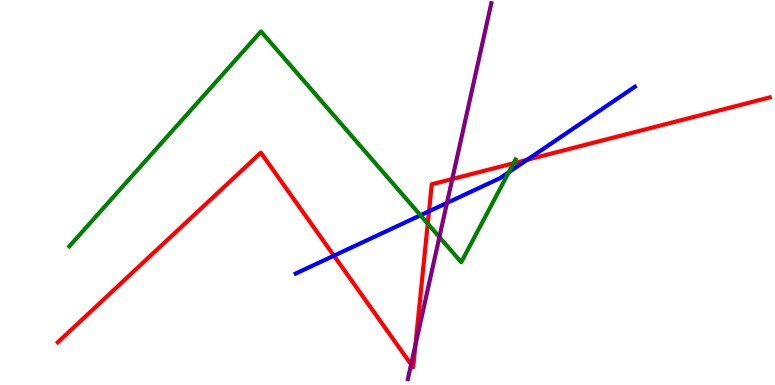[{'lines': ['blue', 'red'], 'intersections': [{'x': 4.31, 'y': 3.36}, {'x': 5.54, 'y': 4.51}, {'x': 6.8, 'y': 5.85}]}, {'lines': ['green', 'red'], 'intersections': [{'x': 5.52, 'y': 4.19}, {'x': 6.63, 'y': 5.76}]}, {'lines': ['purple', 'red'], 'intersections': [{'x': 5.3, 'y': 0.534}, {'x': 5.36, 'y': 1.04}, {'x': 5.84, 'y': 5.35}]}, {'lines': ['blue', 'green'], 'intersections': [{'x': 5.43, 'y': 4.41}, {'x': 6.57, 'y': 5.53}]}, {'lines': ['blue', 'purple'], 'intersections': [{'x': 5.77, 'y': 4.73}]}, {'lines': ['green', 'purple'], 'intersections': [{'x': 5.67, 'y': 3.84}]}]